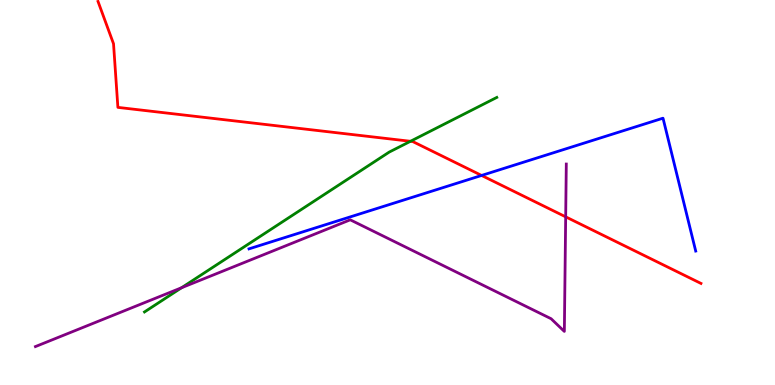[{'lines': ['blue', 'red'], 'intersections': [{'x': 6.21, 'y': 5.44}]}, {'lines': ['green', 'red'], 'intersections': [{'x': 5.3, 'y': 6.33}]}, {'lines': ['purple', 'red'], 'intersections': [{'x': 7.3, 'y': 4.37}]}, {'lines': ['blue', 'green'], 'intersections': []}, {'lines': ['blue', 'purple'], 'intersections': []}, {'lines': ['green', 'purple'], 'intersections': [{'x': 2.34, 'y': 2.53}]}]